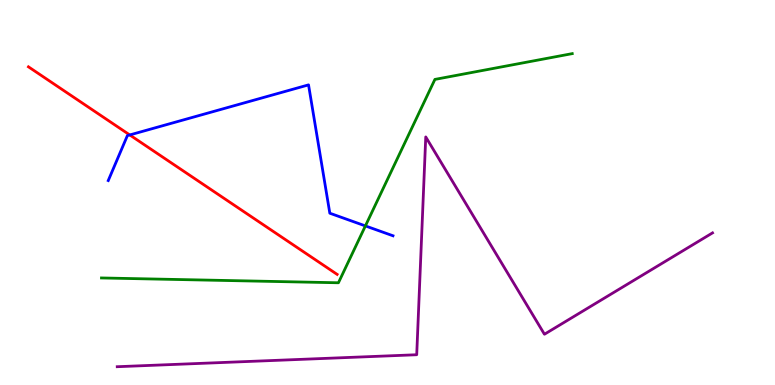[{'lines': ['blue', 'red'], 'intersections': [{'x': 1.67, 'y': 6.49}]}, {'lines': ['green', 'red'], 'intersections': []}, {'lines': ['purple', 'red'], 'intersections': []}, {'lines': ['blue', 'green'], 'intersections': [{'x': 4.71, 'y': 4.13}]}, {'lines': ['blue', 'purple'], 'intersections': []}, {'lines': ['green', 'purple'], 'intersections': []}]